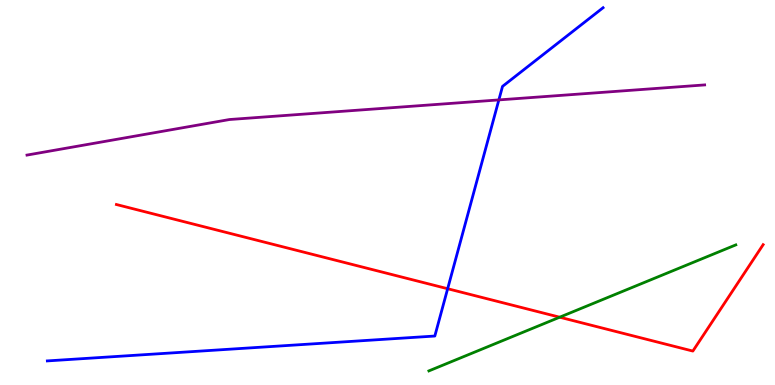[{'lines': ['blue', 'red'], 'intersections': [{'x': 5.78, 'y': 2.5}]}, {'lines': ['green', 'red'], 'intersections': [{'x': 7.22, 'y': 1.76}]}, {'lines': ['purple', 'red'], 'intersections': []}, {'lines': ['blue', 'green'], 'intersections': []}, {'lines': ['blue', 'purple'], 'intersections': [{'x': 6.44, 'y': 7.41}]}, {'lines': ['green', 'purple'], 'intersections': []}]